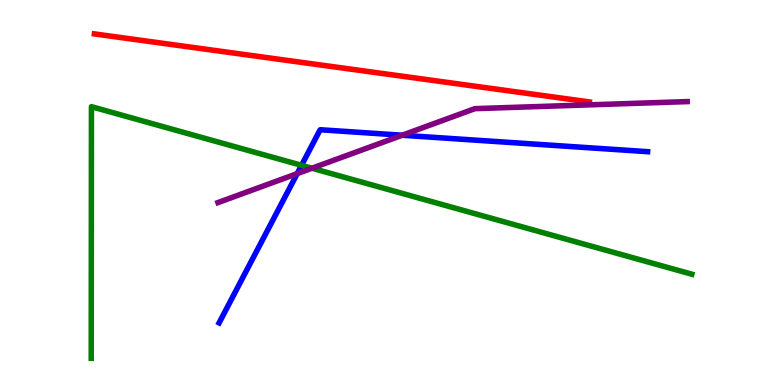[{'lines': ['blue', 'red'], 'intersections': []}, {'lines': ['green', 'red'], 'intersections': []}, {'lines': ['purple', 'red'], 'intersections': []}, {'lines': ['blue', 'green'], 'intersections': [{'x': 3.89, 'y': 5.71}]}, {'lines': ['blue', 'purple'], 'intersections': [{'x': 3.83, 'y': 5.49}, {'x': 5.19, 'y': 6.49}]}, {'lines': ['green', 'purple'], 'intersections': [{'x': 4.03, 'y': 5.63}]}]